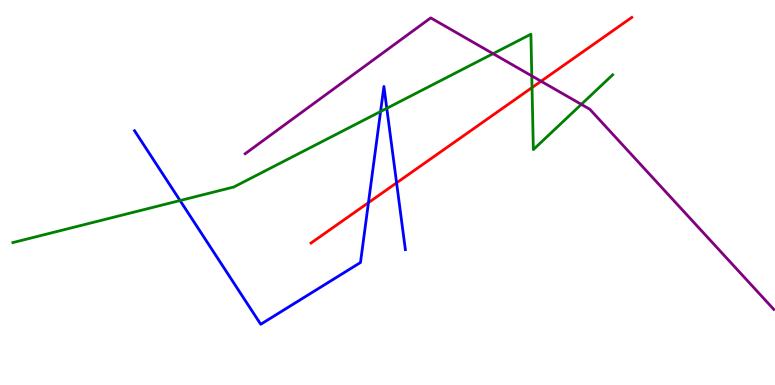[{'lines': ['blue', 'red'], 'intersections': [{'x': 4.75, 'y': 4.74}, {'x': 5.12, 'y': 5.25}]}, {'lines': ['green', 'red'], 'intersections': [{'x': 6.86, 'y': 7.73}]}, {'lines': ['purple', 'red'], 'intersections': [{'x': 6.98, 'y': 7.89}]}, {'lines': ['blue', 'green'], 'intersections': [{'x': 2.32, 'y': 4.79}, {'x': 4.91, 'y': 7.1}, {'x': 4.99, 'y': 7.19}]}, {'lines': ['blue', 'purple'], 'intersections': []}, {'lines': ['green', 'purple'], 'intersections': [{'x': 6.36, 'y': 8.61}, {'x': 6.86, 'y': 8.03}, {'x': 7.5, 'y': 7.29}]}]